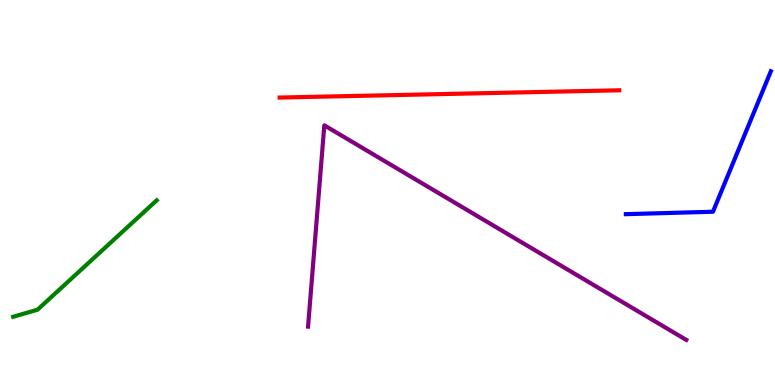[{'lines': ['blue', 'red'], 'intersections': []}, {'lines': ['green', 'red'], 'intersections': []}, {'lines': ['purple', 'red'], 'intersections': []}, {'lines': ['blue', 'green'], 'intersections': []}, {'lines': ['blue', 'purple'], 'intersections': []}, {'lines': ['green', 'purple'], 'intersections': []}]